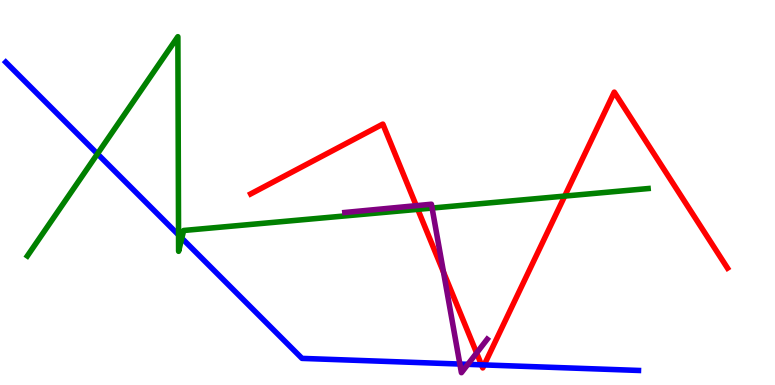[{'lines': ['blue', 'red'], 'intersections': [{'x': 6.21, 'y': 0.524}, {'x': 6.25, 'y': 0.522}]}, {'lines': ['green', 'red'], 'intersections': [{'x': 5.39, 'y': 4.56}, {'x': 7.29, 'y': 4.91}]}, {'lines': ['purple', 'red'], 'intersections': [{'x': 5.37, 'y': 4.66}, {'x': 5.72, 'y': 2.93}, {'x': 6.15, 'y': 0.832}]}, {'lines': ['blue', 'green'], 'intersections': [{'x': 1.26, 'y': 6.0}, {'x': 2.3, 'y': 3.9}, {'x': 2.35, 'y': 3.81}]}, {'lines': ['blue', 'purple'], 'intersections': [{'x': 5.93, 'y': 0.544}, {'x': 6.04, 'y': 0.537}]}, {'lines': ['green', 'purple'], 'intersections': [{'x': 5.58, 'y': 4.6}]}]